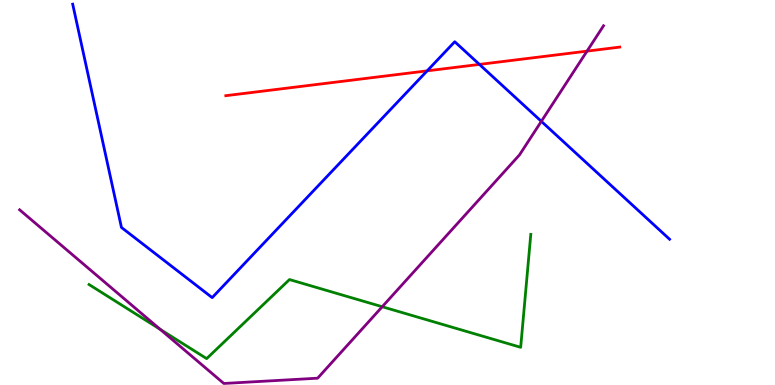[{'lines': ['blue', 'red'], 'intersections': [{'x': 5.51, 'y': 8.16}, {'x': 6.19, 'y': 8.33}]}, {'lines': ['green', 'red'], 'intersections': []}, {'lines': ['purple', 'red'], 'intersections': [{'x': 7.57, 'y': 8.67}]}, {'lines': ['blue', 'green'], 'intersections': []}, {'lines': ['blue', 'purple'], 'intersections': [{'x': 6.98, 'y': 6.85}]}, {'lines': ['green', 'purple'], 'intersections': [{'x': 2.07, 'y': 1.45}, {'x': 4.93, 'y': 2.03}]}]